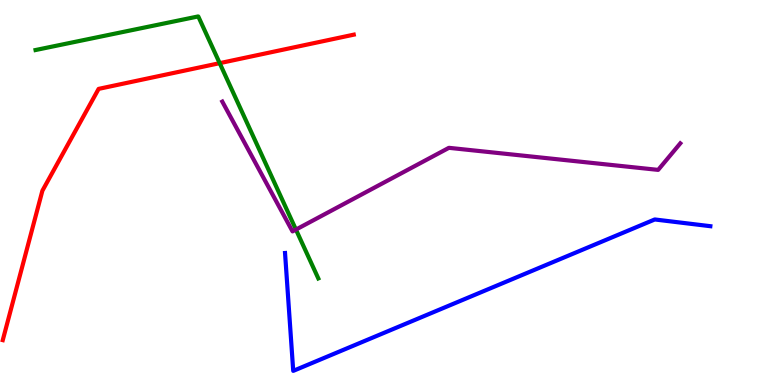[{'lines': ['blue', 'red'], 'intersections': []}, {'lines': ['green', 'red'], 'intersections': [{'x': 2.83, 'y': 8.36}]}, {'lines': ['purple', 'red'], 'intersections': []}, {'lines': ['blue', 'green'], 'intersections': []}, {'lines': ['blue', 'purple'], 'intersections': []}, {'lines': ['green', 'purple'], 'intersections': [{'x': 3.82, 'y': 4.04}]}]